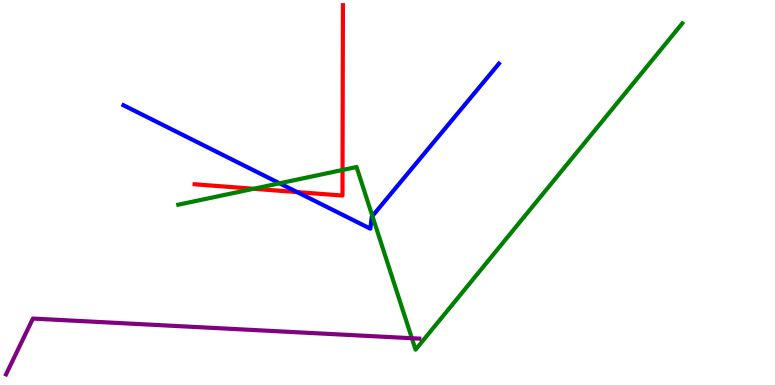[{'lines': ['blue', 'red'], 'intersections': [{'x': 3.83, 'y': 5.01}]}, {'lines': ['green', 'red'], 'intersections': [{'x': 3.27, 'y': 5.1}, {'x': 4.42, 'y': 5.58}]}, {'lines': ['purple', 'red'], 'intersections': []}, {'lines': ['blue', 'green'], 'intersections': [{'x': 3.61, 'y': 5.24}, {'x': 4.8, 'y': 4.39}]}, {'lines': ['blue', 'purple'], 'intersections': []}, {'lines': ['green', 'purple'], 'intersections': [{'x': 5.31, 'y': 1.21}]}]